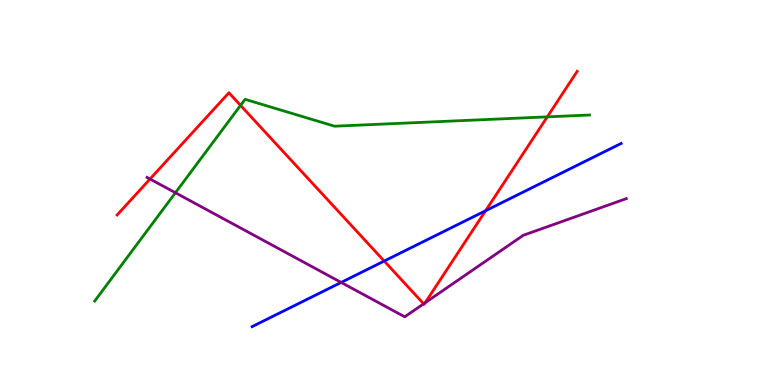[{'lines': ['blue', 'red'], 'intersections': [{'x': 4.96, 'y': 3.22}, {'x': 6.27, 'y': 4.53}]}, {'lines': ['green', 'red'], 'intersections': [{'x': 3.1, 'y': 7.26}, {'x': 7.06, 'y': 6.96}]}, {'lines': ['purple', 'red'], 'intersections': [{'x': 1.94, 'y': 5.35}, {'x': 5.47, 'y': 2.11}, {'x': 5.49, 'y': 2.14}]}, {'lines': ['blue', 'green'], 'intersections': []}, {'lines': ['blue', 'purple'], 'intersections': [{'x': 4.4, 'y': 2.66}]}, {'lines': ['green', 'purple'], 'intersections': [{'x': 2.26, 'y': 4.99}]}]